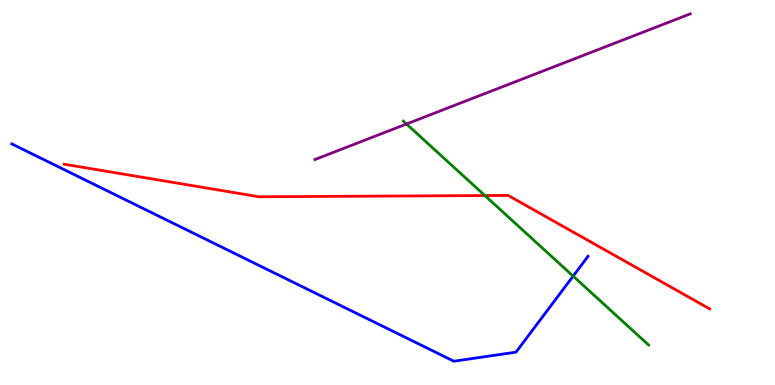[{'lines': ['blue', 'red'], 'intersections': []}, {'lines': ['green', 'red'], 'intersections': [{'x': 6.26, 'y': 4.92}]}, {'lines': ['purple', 'red'], 'intersections': []}, {'lines': ['blue', 'green'], 'intersections': [{'x': 7.4, 'y': 2.83}]}, {'lines': ['blue', 'purple'], 'intersections': []}, {'lines': ['green', 'purple'], 'intersections': [{'x': 5.25, 'y': 6.78}]}]